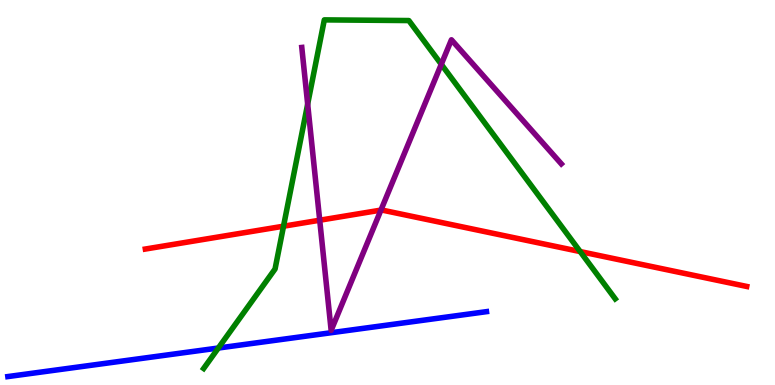[{'lines': ['blue', 'red'], 'intersections': []}, {'lines': ['green', 'red'], 'intersections': [{'x': 3.66, 'y': 4.12}, {'x': 7.49, 'y': 3.47}]}, {'lines': ['purple', 'red'], 'intersections': [{'x': 4.13, 'y': 4.28}, {'x': 4.92, 'y': 4.54}]}, {'lines': ['blue', 'green'], 'intersections': [{'x': 2.82, 'y': 0.96}]}, {'lines': ['blue', 'purple'], 'intersections': []}, {'lines': ['green', 'purple'], 'intersections': [{'x': 3.97, 'y': 7.3}, {'x': 5.69, 'y': 8.33}]}]